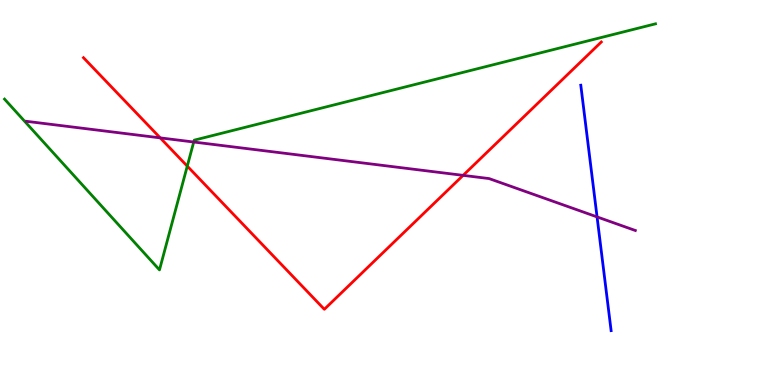[{'lines': ['blue', 'red'], 'intersections': []}, {'lines': ['green', 'red'], 'intersections': [{'x': 2.42, 'y': 5.69}]}, {'lines': ['purple', 'red'], 'intersections': [{'x': 2.07, 'y': 6.42}, {'x': 5.98, 'y': 5.45}]}, {'lines': ['blue', 'green'], 'intersections': []}, {'lines': ['blue', 'purple'], 'intersections': [{'x': 7.7, 'y': 4.37}]}, {'lines': ['green', 'purple'], 'intersections': [{'x': 2.5, 'y': 6.31}]}]